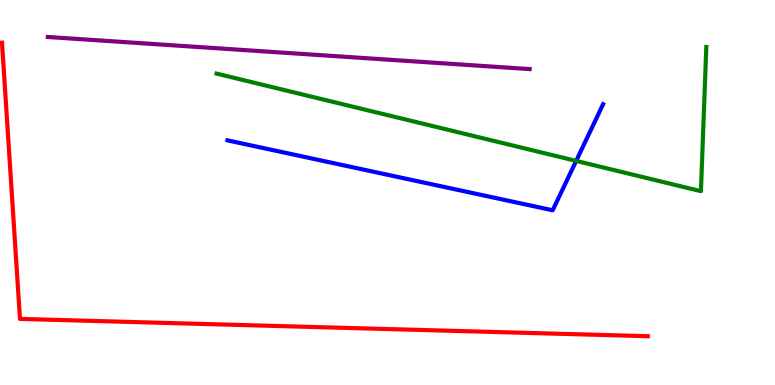[{'lines': ['blue', 'red'], 'intersections': []}, {'lines': ['green', 'red'], 'intersections': []}, {'lines': ['purple', 'red'], 'intersections': []}, {'lines': ['blue', 'green'], 'intersections': [{'x': 7.43, 'y': 5.82}]}, {'lines': ['blue', 'purple'], 'intersections': []}, {'lines': ['green', 'purple'], 'intersections': []}]